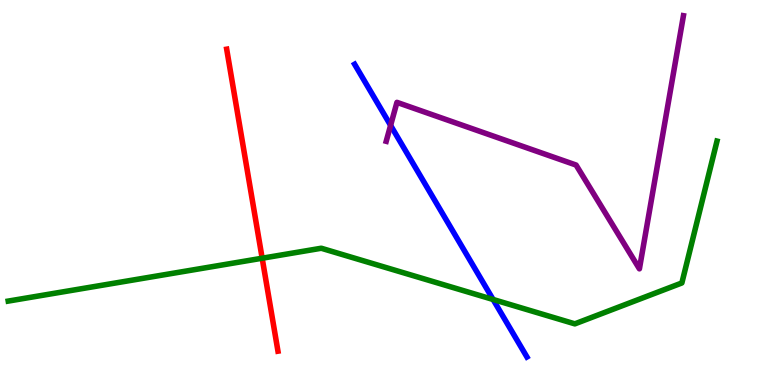[{'lines': ['blue', 'red'], 'intersections': []}, {'lines': ['green', 'red'], 'intersections': [{'x': 3.38, 'y': 3.29}]}, {'lines': ['purple', 'red'], 'intersections': []}, {'lines': ['blue', 'green'], 'intersections': [{'x': 6.36, 'y': 2.22}]}, {'lines': ['blue', 'purple'], 'intersections': [{'x': 5.04, 'y': 6.74}]}, {'lines': ['green', 'purple'], 'intersections': []}]